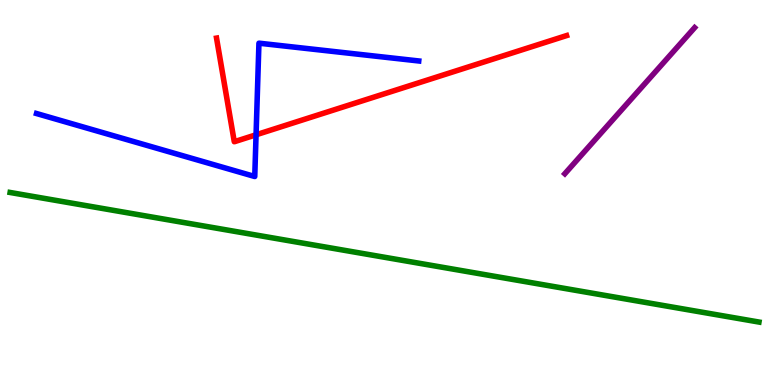[{'lines': ['blue', 'red'], 'intersections': [{'x': 3.3, 'y': 6.5}]}, {'lines': ['green', 'red'], 'intersections': []}, {'lines': ['purple', 'red'], 'intersections': []}, {'lines': ['blue', 'green'], 'intersections': []}, {'lines': ['blue', 'purple'], 'intersections': []}, {'lines': ['green', 'purple'], 'intersections': []}]